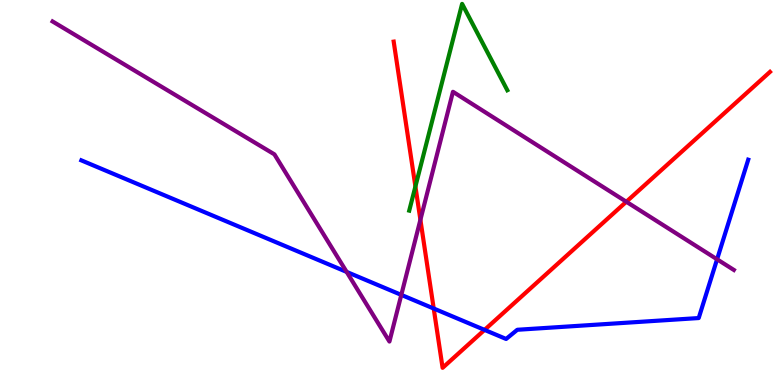[{'lines': ['blue', 'red'], 'intersections': [{'x': 5.6, 'y': 1.99}, {'x': 6.25, 'y': 1.43}]}, {'lines': ['green', 'red'], 'intersections': [{'x': 5.36, 'y': 5.16}]}, {'lines': ['purple', 'red'], 'intersections': [{'x': 5.42, 'y': 4.29}, {'x': 8.08, 'y': 4.76}]}, {'lines': ['blue', 'green'], 'intersections': []}, {'lines': ['blue', 'purple'], 'intersections': [{'x': 4.47, 'y': 2.94}, {'x': 5.18, 'y': 2.34}, {'x': 9.25, 'y': 3.26}]}, {'lines': ['green', 'purple'], 'intersections': []}]